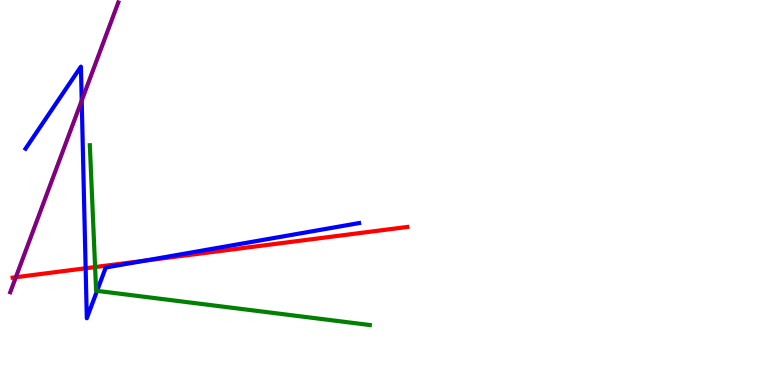[{'lines': ['blue', 'red'], 'intersections': [{'x': 1.11, 'y': 3.03}, {'x': 1.87, 'y': 3.23}]}, {'lines': ['green', 'red'], 'intersections': [{'x': 1.23, 'y': 3.06}]}, {'lines': ['purple', 'red'], 'intersections': [{'x': 0.204, 'y': 2.8}]}, {'lines': ['blue', 'green'], 'intersections': [{'x': 1.25, 'y': 2.45}]}, {'lines': ['blue', 'purple'], 'intersections': [{'x': 1.05, 'y': 7.39}]}, {'lines': ['green', 'purple'], 'intersections': []}]